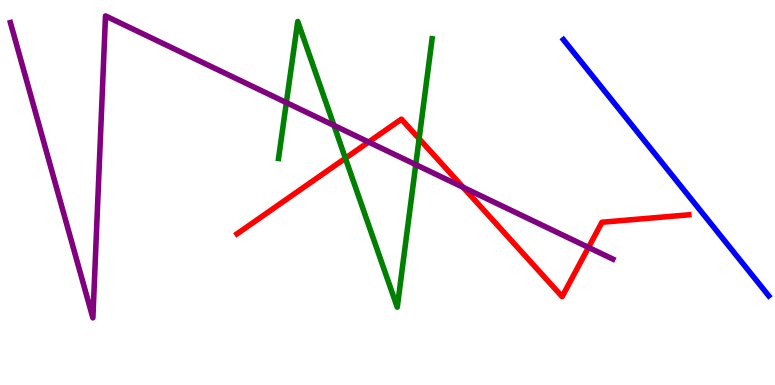[{'lines': ['blue', 'red'], 'intersections': []}, {'lines': ['green', 'red'], 'intersections': [{'x': 4.46, 'y': 5.89}, {'x': 5.41, 'y': 6.4}]}, {'lines': ['purple', 'red'], 'intersections': [{'x': 4.76, 'y': 6.31}, {'x': 5.98, 'y': 5.13}, {'x': 7.59, 'y': 3.57}]}, {'lines': ['blue', 'green'], 'intersections': []}, {'lines': ['blue', 'purple'], 'intersections': []}, {'lines': ['green', 'purple'], 'intersections': [{'x': 3.7, 'y': 7.33}, {'x': 4.31, 'y': 6.74}, {'x': 5.36, 'y': 5.72}]}]